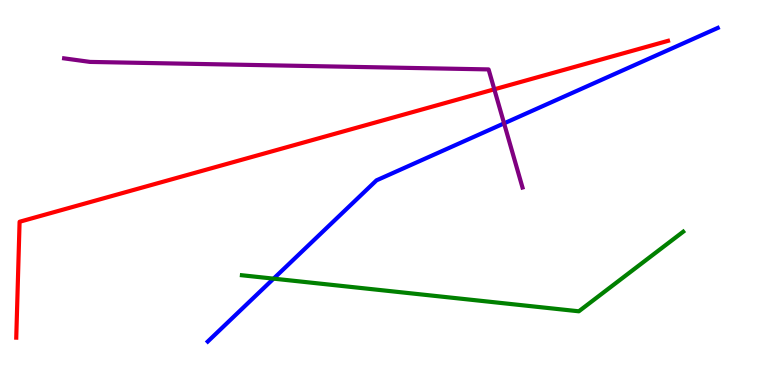[{'lines': ['blue', 'red'], 'intersections': []}, {'lines': ['green', 'red'], 'intersections': []}, {'lines': ['purple', 'red'], 'intersections': [{'x': 6.38, 'y': 7.68}]}, {'lines': ['blue', 'green'], 'intersections': [{'x': 3.53, 'y': 2.76}]}, {'lines': ['blue', 'purple'], 'intersections': [{'x': 6.5, 'y': 6.8}]}, {'lines': ['green', 'purple'], 'intersections': []}]